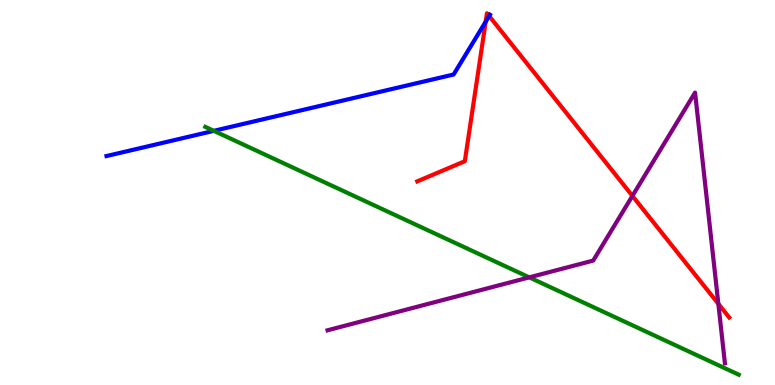[{'lines': ['blue', 'red'], 'intersections': [{'x': 6.27, 'y': 9.44}, {'x': 6.31, 'y': 9.58}]}, {'lines': ['green', 'red'], 'intersections': []}, {'lines': ['purple', 'red'], 'intersections': [{'x': 8.16, 'y': 4.91}, {'x': 9.27, 'y': 2.11}]}, {'lines': ['blue', 'green'], 'intersections': [{'x': 2.76, 'y': 6.6}]}, {'lines': ['blue', 'purple'], 'intersections': []}, {'lines': ['green', 'purple'], 'intersections': [{'x': 6.83, 'y': 2.8}]}]